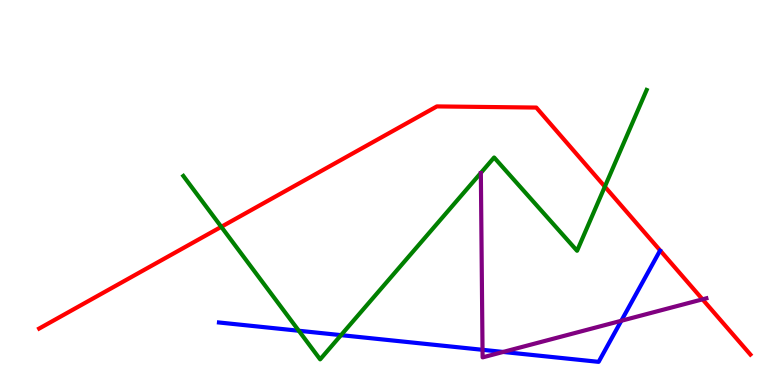[{'lines': ['blue', 'red'], 'intersections': []}, {'lines': ['green', 'red'], 'intersections': [{'x': 2.86, 'y': 4.11}, {'x': 7.8, 'y': 5.15}]}, {'lines': ['purple', 'red'], 'intersections': [{'x': 9.06, 'y': 2.23}]}, {'lines': ['blue', 'green'], 'intersections': [{'x': 3.86, 'y': 1.41}, {'x': 4.4, 'y': 1.3}]}, {'lines': ['blue', 'purple'], 'intersections': [{'x': 6.23, 'y': 0.914}, {'x': 6.49, 'y': 0.859}, {'x': 8.02, 'y': 1.67}]}, {'lines': ['green', 'purple'], 'intersections': []}]